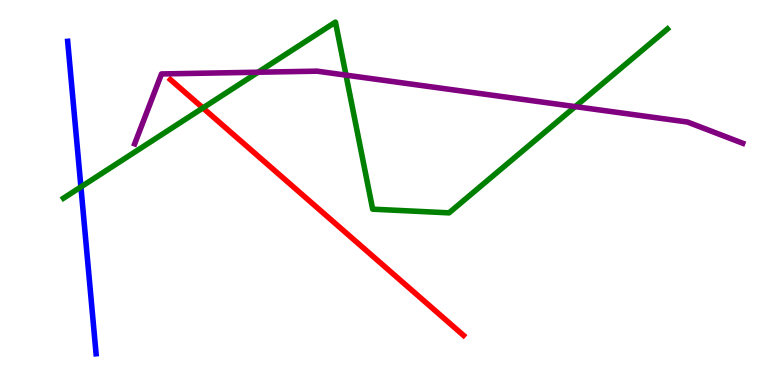[{'lines': ['blue', 'red'], 'intersections': []}, {'lines': ['green', 'red'], 'intersections': [{'x': 2.62, 'y': 7.2}]}, {'lines': ['purple', 'red'], 'intersections': []}, {'lines': ['blue', 'green'], 'intersections': [{'x': 1.04, 'y': 5.14}]}, {'lines': ['blue', 'purple'], 'intersections': []}, {'lines': ['green', 'purple'], 'intersections': [{'x': 3.33, 'y': 8.12}, {'x': 4.46, 'y': 8.05}, {'x': 7.42, 'y': 7.23}]}]